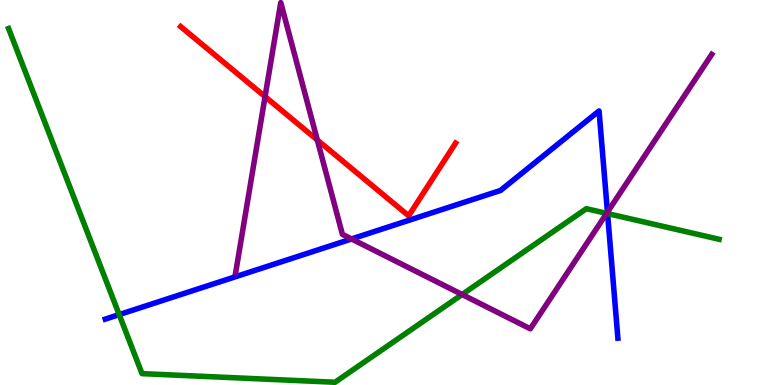[{'lines': ['blue', 'red'], 'intersections': []}, {'lines': ['green', 'red'], 'intersections': []}, {'lines': ['purple', 'red'], 'intersections': [{'x': 3.42, 'y': 7.49}, {'x': 4.09, 'y': 6.36}]}, {'lines': ['blue', 'green'], 'intersections': [{'x': 1.54, 'y': 1.83}, {'x': 7.84, 'y': 4.45}]}, {'lines': ['blue', 'purple'], 'intersections': [{'x': 4.54, 'y': 3.79}, {'x': 7.84, 'y': 4.49}]}, {'lines': ['green', 'purple'], 'intersections': [{'x': 5.96, 'y': 2.35}, {'x': 7.83, 'y': 4.46}]}]